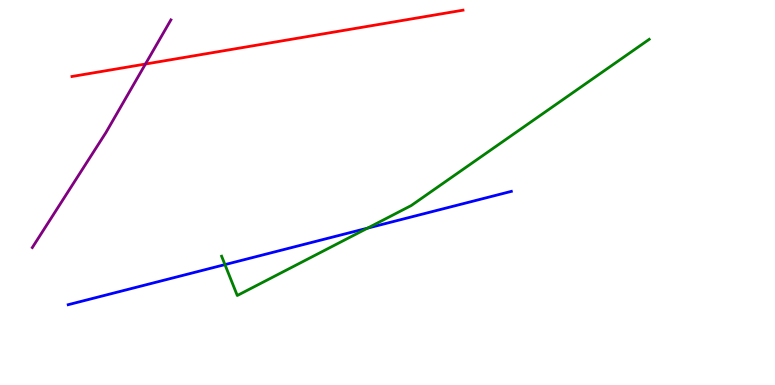[{'lines': ['blue', 'red'], 'intersections': []}, {'lines': ['green', 'red'], 'intersections': []}, {'lines': ['purple', 'red'], 'intersections': [{'x': 1.88, 'y': 8.34}]}, {'lines': ['blue', 'green'], 'intersections': [{'x': 2.9, 'y': 3.13}, {'x': 4.74, 'y': 4.07}]}, {'lines': ['blue', 'purple'], 'intersections': []}, {'lines': ['green', 'purple'], 'intersections': []}]